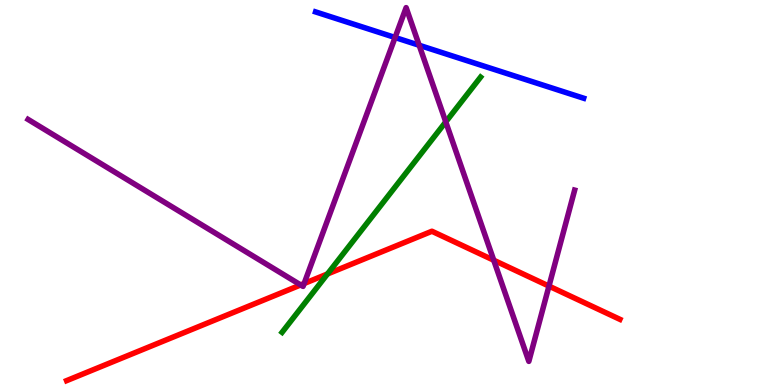[{'lines': ['blue', 'red'], 'intersections': []}, {'lines': ['green', 'red'], 'intersections': [{'x': 4.23, 'y': 2.88}]}, {'lines': ['purple', 'red'], 'intersections': [{'x': 3.88, 'y': 2.6}, {'x': 3.92, 'y': 2.64}, {'x': 6.37, 'y': 3.24}, {'x': 7.08, 'y': 2.57}]}, {'lines': ['blue', 'green'], 'intersections': []}, {'lines': ['blue', 'purple'], 'intersections': [{'x': 5.1, 'y': 9.03}, {'x': 5.41, 'y': 8.82}]}, {'lines': ['green', 'purple'], 'intersections': [{'x': 5.75, 'y': 6.83}]}]